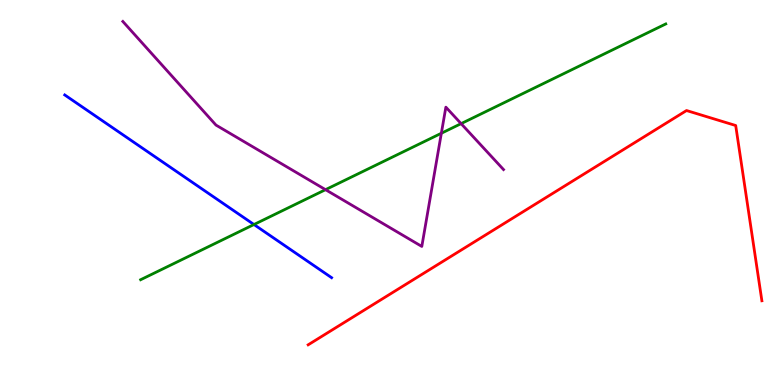[{'lines': ['blue', 'red'], 'intersections': []}, {'lines': ['green', 'red'], 'intersections': []}, {'lines': ['purple', 'red'], 'intersections': []}, {'lines': ['blue', 'green'], 'intersections': [{'x': 3.28, 'y': 4.17}]}, {'lines': ['blue', 'purple'], 'intersections': []}, {'lines': ['green', 'purple'], 'intersections': [{'x': 4.2, 'y': 5.07}, {'x': 5.69, 'y': 6.54}, {'x': 5.95, 'y': 6.79}]}]